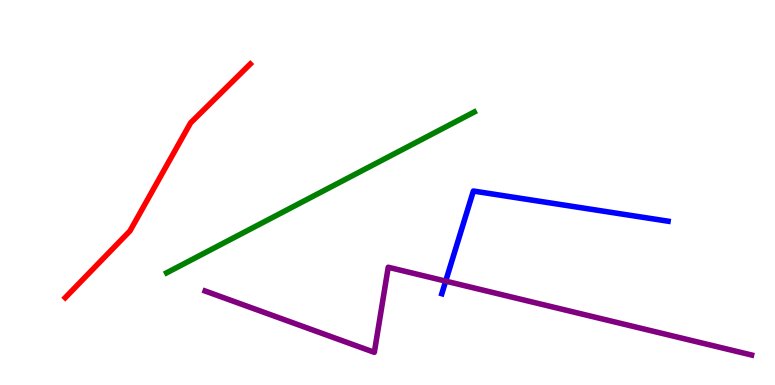[{'lines': ['blue', 'red'], 'intersections': []}, {'lines': ['green', 'red'], 'intersections': []}, {'lines': ['purple', 'red'], 'intersections': []}, {'lines': ['blue', 'green'], 'intersections': []}, {'lines': ['blue', 'purple'], 'intersections': [{'x': 5.75, 'y': 2.7}]}, {'lines': ['green', 'purple'], 'intersections': []}]